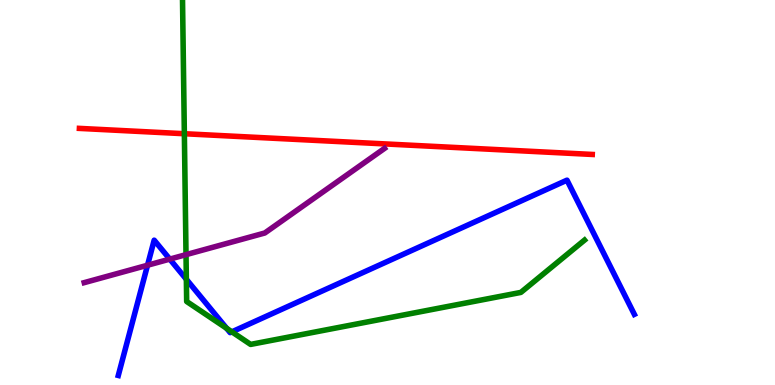[{'lines': ['blue', 'red'], 'intersections': []}, {'lines': ['green', 'red'], 'intersections': [{'x': 2.38, 'y': 6.53}]}, {'lines': ['purple', 'red'], 'intersections': []}, {'lines': ['blue', 'green'], 'intersections': [{'x': 2.4, 'y': 2.75}, {'x': 2.92, 'y': 1.47}, {'x': 2.99, 'y': 1.38}]}, {'lines': ['blue', 'purple'], 'intersections': [{'x': 1.9, 'y': 3.11}, {'x': 2.19, 'y': 3.27}]}, {'lines': ['green', 'purple'], 'intersections': [{'x': 2.4, 'y': 3.39}]}]